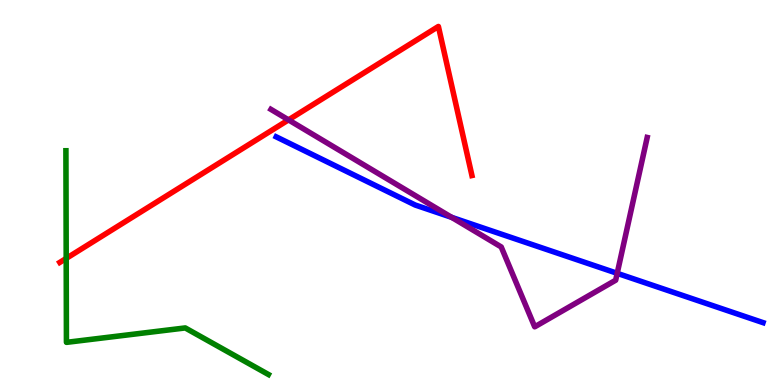[{'lines': ['blue', 'red'], 'intersections': []}, {'lines': ['green', 'red'], 'intersections': [{'x': 0.854, 'y': 3.29}]}, {'lines': ['purple', 'red'], 'intersections': [{'x': 3.72, 'y': 6.89}]}, {'lines': ['blue', 'green'], 'intersections': []}, {'lines': ['blue', 'purple'], 'intersections': [{'x': 5.83, 'y': 4.35}, {'x': 7.96, 'y': 2.9}]}, {'lines': ['green', 'purple'], 'intersections': []}]